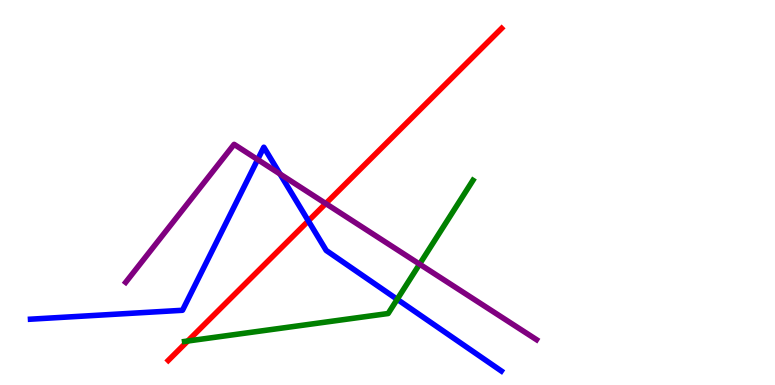[{'lines': ['blue', 'red'], 'intersections': [{'x': 3.98, 'y': 4.26}]}, {'lines': ['green', 'red'], 'intersections': [{'x': 2.42, 'y': 1.14}]}, {'lines': ['purple', 'red'], 'intersections': [{'x': 4.2, 'y': 4.71}]}, {'lines': ['blue', 'green'], 'intersections': [{'x': 5.13, 'y': 2.23}]}, {'lines': ['blue', 'purple'], 'intersections': [{'x': 3.32, 'y': 5.86}, {'x': 3.61, 'y': 5.48}]}, {'lines': ['green', 'purple'], 'intersections': [{'x': 5.41, 'y': 3.14}]}]